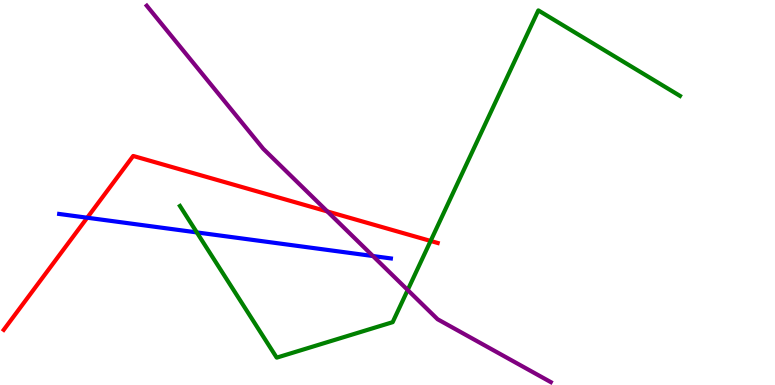[{'lines': ['blue', 'red'], 'intersections': [{'x': 1.13, 'y': 4.35}]}, {'lines': ['green', 'red'], 'intersections': [{'x': 5.56, 'y': 3.74}]}, {'lines': ['purple', 'red'], 'intersections': [{'x': 4.22, 'y': 4.51}]}, {'lines': ['blue', 'green'], 'intersections': [{'x': 2.54, 'y': 3.96}]}, {'lines': ['blue', 'purple'], 'intersections': [{'x': 4.81, 'y': 3.35}]}, {'lines': ['green', 'purple'], 'intersections': [{'x': 5.26, 'y': 2.47}]}]